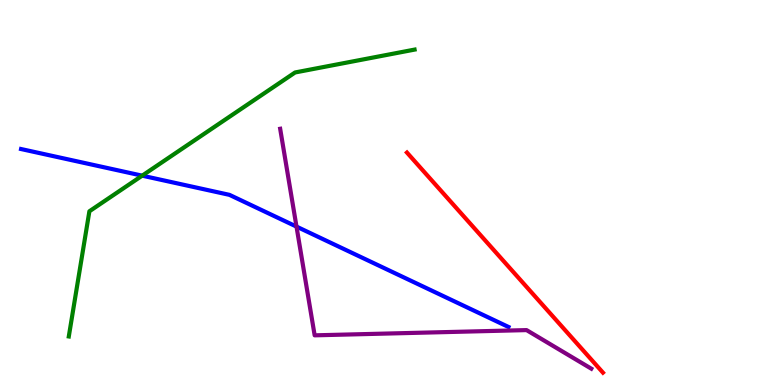[{'lines': ['blue', 'red'], 'intersections': []}, {'lines': ['green', 'red'], 'intersections': []}, {'lines': ['purple', 'red'], 'intersections': []}, {'lines': ['blue', 'green'], 'intersections': [{'x': 1.83, 'y': 5.44}]}, {'lines': ['blue', 'purple'], 'intersections': [{'x': 3.83, 'y': 4.11}]}, {'lines': ['green', 'purple'], 'intersections': []}]